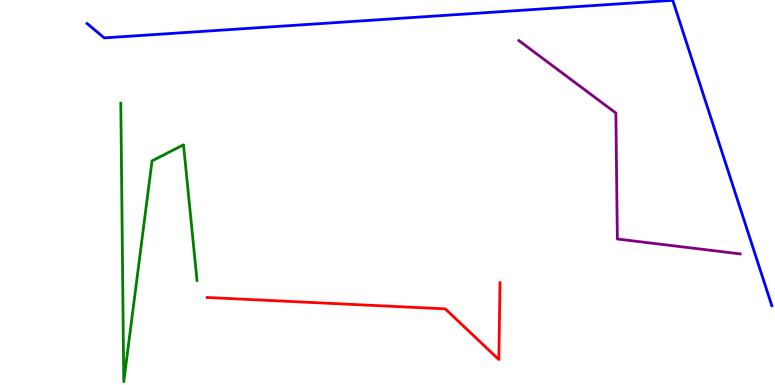[{'lines': ['blue', 'red'], 'intersections': []}, {'lines': ['green', 'red'], 'intersections': []}, {'lines': ['purple', 'red'], 'intersections': []}, {'lines': ['blue', 'green'], 'intersections': []}, {'lines': ['blue', 'purple'], 'intersections': []}, {'lines': ['green', 'purple'], 'intersections': []}]